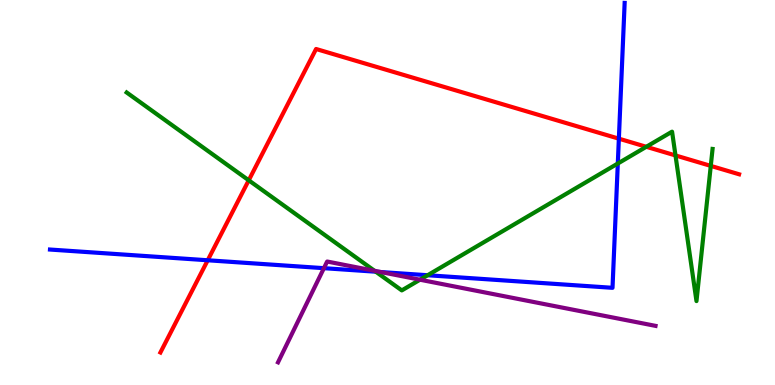[{'lines': ['blue', 'red'], 'intersections': [{'x': 2.68, 'y': 3.24}, {'x': 7.99, 'y': 6.4}]}, {'lines': ['green', 'red'], 'intersections': [{'x': 3.21, 'y': 5.32}, {'x': 8.34, 'y': 6.19}, {'x': 8.72, 'y': 5.96}, {'x': 9.17, 'y': 5.69}]}, {'lines': ['purple', 'red'], 'intersections': []}, {'lines': ['blue', 'green'], 'intersections': [{'x': 4.85, 'y': 2.94}, {'x': 5.52, 'y': 2.85}, {'x': 7.97, 'y': 5.75}]}, {'lines': ['blue', 'purple'], 'intersections': [{'x': 4.18, 'y': 3.03}, {'x': 4.91, 'y': 2.93}]}, {'lines': ['green', 'purple'], 'intersections': [{'x': 4.83, 'y': 2.97}, {'x': 5.42, 'y': 2.73}]}]